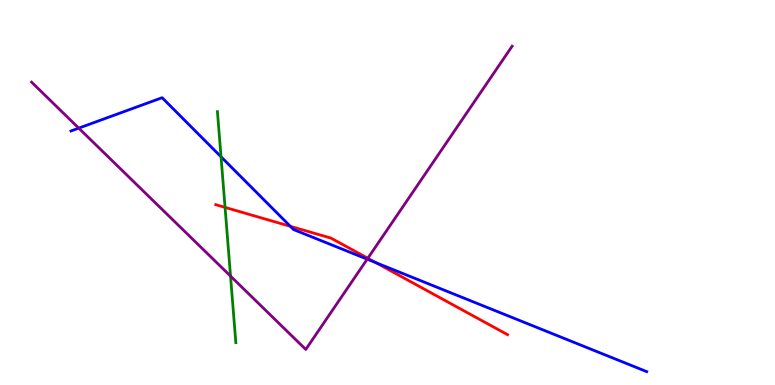[{'lines': ['blue', 'red'], 'intersections': [{'x': 3.75, 'y': 4.12}, {'x': 4.85, 'y': 3.18}]}, {'lines': ['green', 'red'], 'intersections': [{'x': 2.9, 'y': 4.61}]}, {'lines': ['purple', 'red'], 'intersections': [{'x': 4.75, 'y': 3.29}]}, {'lines': ['blue', 'green'], 'intersections': [{'x': 2.85, 'y': 5.93}]}, {'lines': ['blue', 'purple'], 'intersections': [{'x': 1.02, 'y': 6.67}, {'x': 4.74, 'y': 3.27}]}, {'lines': ['green', 'purple'], 'intersections': [{'x': 2.97, 'y': 2.83}]}]